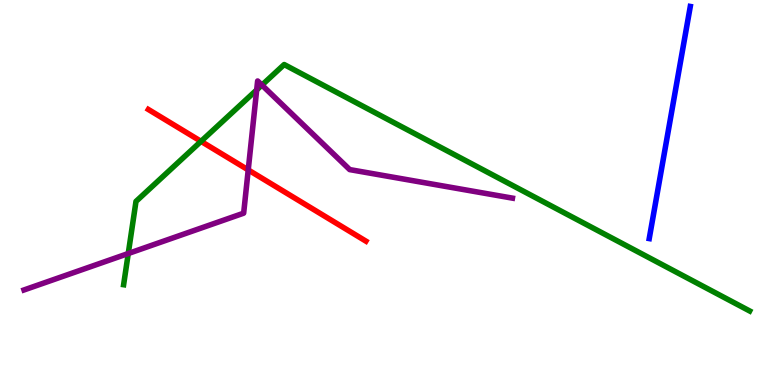[{'lines': ['blue', 'red'], 'intersections': []}, {'lines': ['green', 'red'], 'intersections': [{'x': 2.59, 'y': 6.33}]}, {'lines': ['purple', 'red'], 'intersections': [{'x': 3.2, 'y': 5.59}]}, {'lines': ['blue', 'green'], 'intersections': []}, {'lines': ['blue', 'purple'], 'intersections': []}, {'lines': ['green', 'purple'], 'intersections': [{'x': 1.65, 'y': 3.42}, {'x': 3.31, 'y': 7.66}, {'x': 3.38, 'y': 7.79}]}]